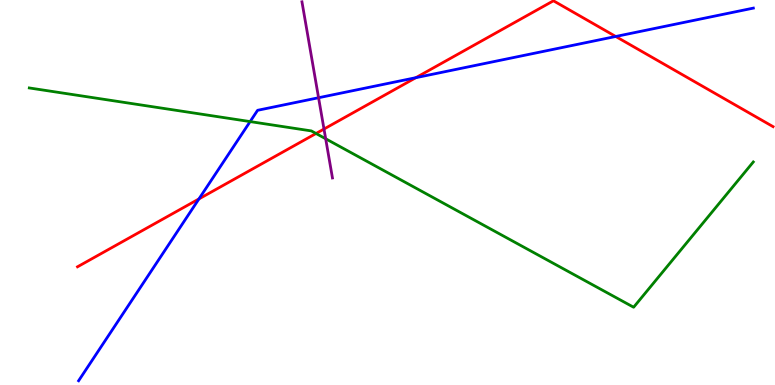[{'lines': ['blue', 'red'], 'intersections': [{'x': 2.57, 'y': 4.83}, {'x': 5.37, 'y': 7.98}, {'x': 7.94, 'y': 9.05}]}, {'lines': ['green', 'red'], 'intersections': [{'x': 4.08, 'y': 6.53}]}, {'lines': ['purple', 'red'], 'intersections': [{'x': 4.18, 'y': 6.65}]}, {'lines': ['blue', 'green'], 'intersections': [{'x': 3.23, 'y': 6.84}]}, {'lines': ['blue', 'purple'], 'intersections': [{'x': 4.11, 'y': 7.46}]}, {'lines': ['green', 'purple'], 'intersections': [{'x': 4.2, 'y': 6.4}]}]